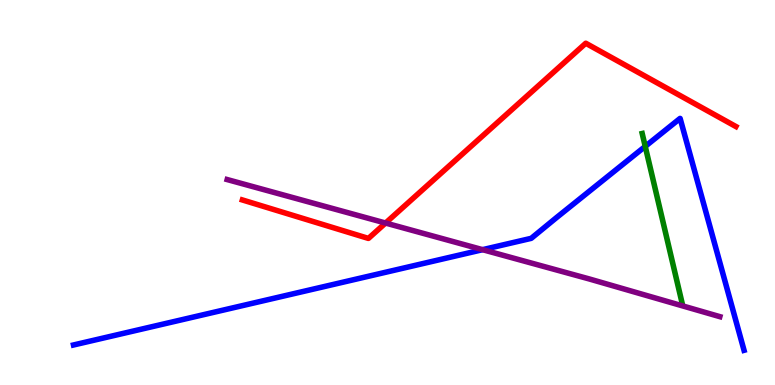[{'lines': ['blue', 'red'], 'intersections': []}, {'lines': ['green', 'red'], 'intersections': []}, {'lines': ['purple', 'red'], 'intersections': [{'x': 4.97, 'y': 4.21}]}, {'lines': ['blue', 'green'], 'intersections': [{'x': 8.33, 'y': 6.2}]}, {'lines': ['blue', 'purple'], 'intersections': [{'x': 6.23, 'y': 3.51}]}, {'lines': ['green', 'purple'], 'intersections': []}]